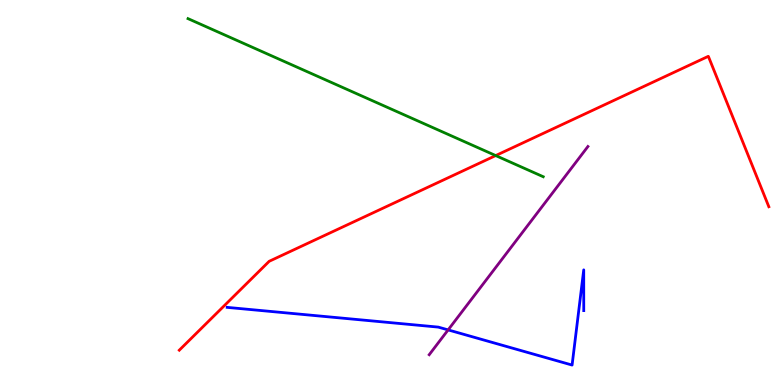[{'lines': ['blue', 'red'], 'intersections': []}, {'lines': ['green', 'red'], 'intersections': [{'x': 6.4, 'y': 5.96}]}, {'lines': ['purple', 'red'], 'intersections': []}, {'lines': ['blue', 'green'], 'intersections': []}, {'lines': ['blue', 'purple'], 'intersections': [{'x': 5.78, 'y': 1.43}]}, {'lines': ['green', 'purple'], 'intersections': []}]